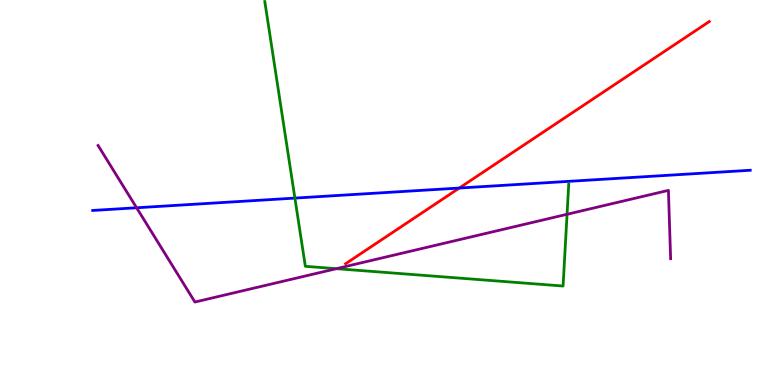[{'lines': ['blue', 'red'], 'intersections': [{'x': 5.93, 'y': 5.12}]}, {'lines': ['green', 'red'], 'intersections': []}, {'lines': ['purple', 'red'], 'intersections': []}, {'lines': ['blue', 'green'], 'intersections': [{'x': 3.81, 'y': 4.85}]}, {'lines': ['blue', 'purple'], 'intersections': [{'x': 1.76, 'y': 4.6}]}, {'lines': ['green', 'purple'], 'intersections': [{'x': 4.34, 'y': 3.02}, {'x': 7.32, 'y': 4.43}]}]